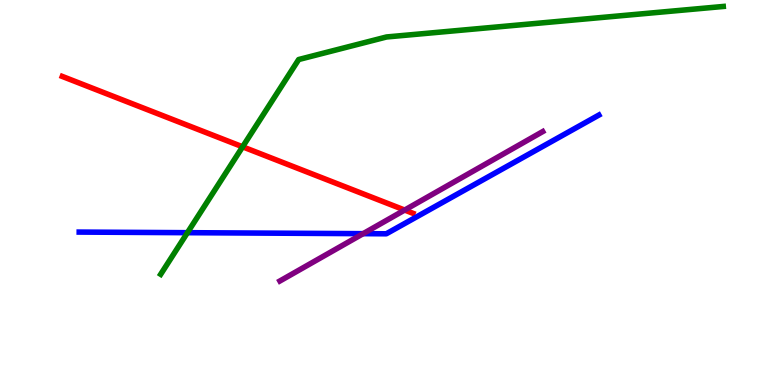[{'lines': ['blue', 'red'], 'intersections': []}, {'lines': ['green', 'red'], 'intersections': [{'x': 3.13, 'y': 6.19}]}, {'lines': ['purple', 'red'], 'intersections': [{'x': 5.22, 'y': 4.54}]}, {'lines': ['blue', 'green'], 'intersections': [{'x': 2.42, 'y': 3.96}]}, {'lines': ['blue', 'purple'], 'intersections': [{'x': 4.69, 'y': 3.93}]}, {'lines': ['green', 'purple'], 'intersections': []}]